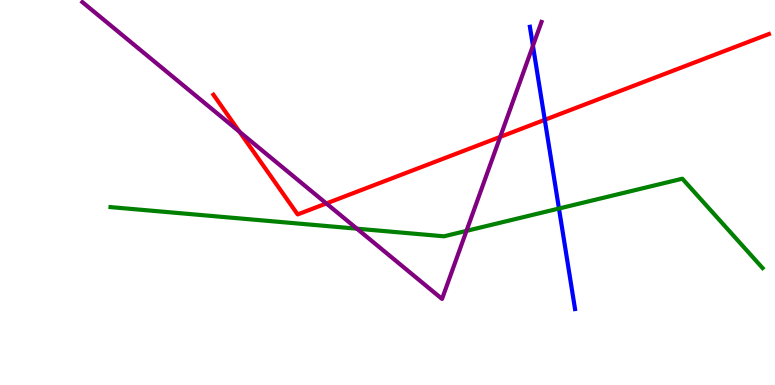[{'lines': ['blue', 'red'], 'intersections': [{'x': 7.03, 'y': 6.89}]}, {'lines': ['green', 'red'], 'intersections': []}, {'lines': ['purple', 'red'], 'intersections': [{'x': 3.09, 'y': 6.58}, {'x': 4.21, 'y': 4.72}, {'x': 6.45, 'y': 6.44}]}, {'lines': ['blue', 'green'], 'intersections': [{'x': 7.21, 'y': 4.58}]}, {'lines': ['blue', 'purple'], 'intersections': [{'x': 6.88, 'y': 8.81}]}, {'lines': ['green', 'purple'], 'intersections': [{'x': 4.61, 'y': 4.06}, {'x': 6.02, 'y': 4.0}]}]